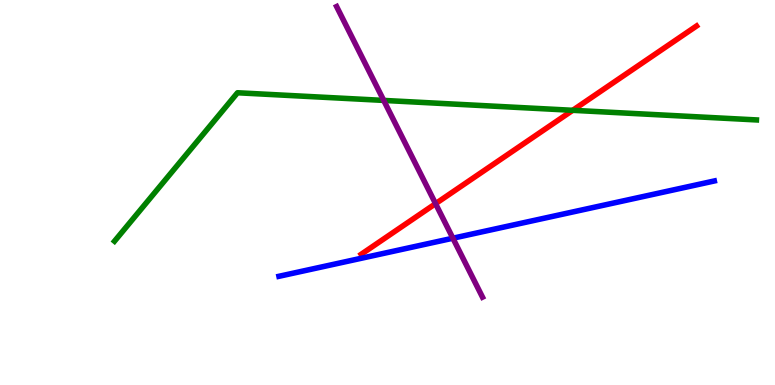[{'lines': ['blue', 'red'], 'intersections': []}, {'lines': ['green', 'red'], 'intersections': [{'x': 7.39, 'y': 7.13}]}, {'lines': ['purple', 'red'], 'intersections': [{'x': 5.62, 'y': 4.71}]}, {'lines': ['blue', 'green'], 'intersections': []}, {'lines': ['blue', 'purple'], 'intersections': [{'x': 5.84, 'y': 3.81}]}, {'lines': ['green', 'purple'], 'intersections': [{'x': 4.95, 'y': 7.39}]}]